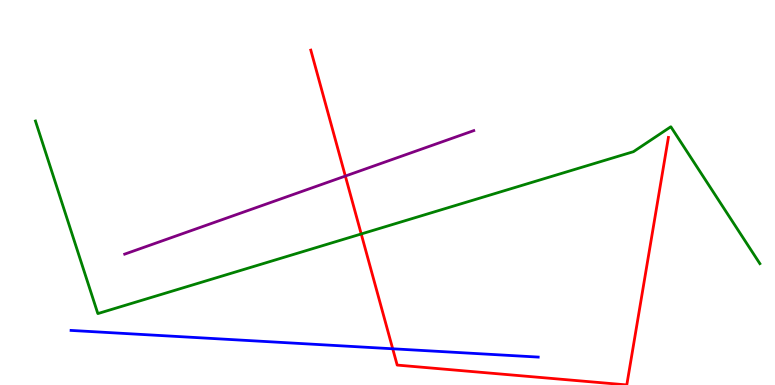[{'lines': ['blue', 'red'], 'intersections': [{'x': 5.07, 'y': 0.941}]}, {'lines': ['green', 'red'], 'intersections': [{'x': 4.66, 'y': 3.92}]}, {'lines': ['purple', 'red'], 'intersections': [{'x': 4.46, 'y': 5.43}]}, {'lines': ['blue', 'green'], 'intersections': []}, {'lines': ['blue', 'purple'], 'intersections': []}, {'lines': ['green', 'purple'], 'intersections': []}]